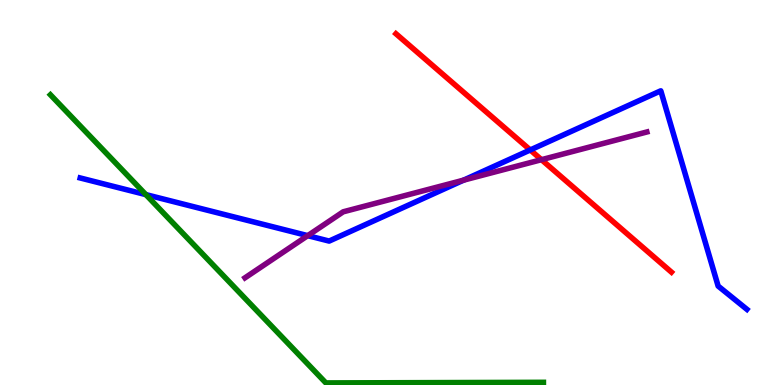[{'lines': ['blue', 'red'], 'intersections': [{'x': 6.84, 'y': 6.11}]}, {'lines': ['green', 'red'], 'intersections': []}, {'lines': ['purple', 'red'], 'intersections': [{'x': 6.99, 'y': 5.85}]}, {'lines': ['blue', 'green'], 'intersections': [{'x': 1.88, 'y': 4.95}]}, {'lines': ['blue', 'purple'], 'intersections': [{'x': 3.97, 'y': 3.88}, {'x': 5.98, 'y': 5.32}]}, {'lines': ['green', 'purple'], 'intersections': []}]